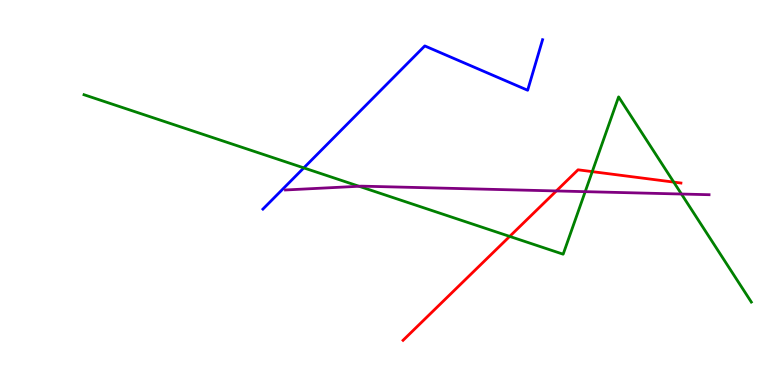[{'lines': ['blue', 'red'], 'intersections': []}, {'lines': ['green', 'red'], 'intersections': [{'x': 6.58, 'y': 3.86}, {'x': 7.64, 'y': 5.54}, {'x': 8.69, 'y': 5.27}]}, {'lines': ['purple', 'red'], 'intersections': [{'x': 7.18, 'y': 5.04}]}, {'lines': ['blue', 'green'], 'intersections': [{'x': 3.92, 'y': 5.64}]}, {'lines': ['blue', 'purple'], 'intersections': []}, {'lines': ['green', 'purple'], 'intersections': [{'x': 4.63, 'y': 5.16}, {'x': 7.55, 'y': 5.02}, {'x': 8.79, 'y': 4.96}]}]